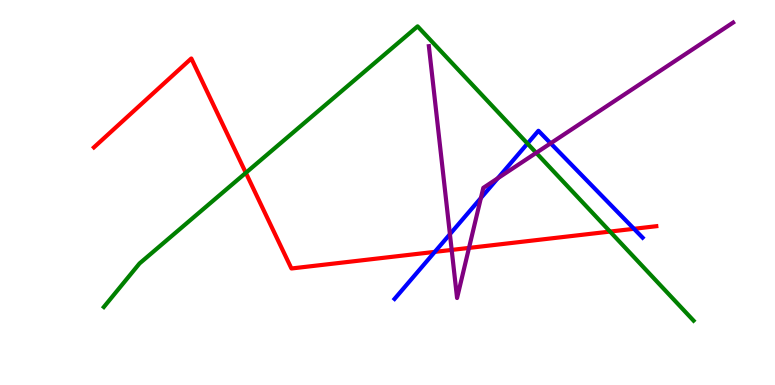[{'lines': ['blue', 'red'], 'intersections': [{'x': 5.61, 'y': 3.46}, {'x': 8.18, 'y': 4.06}]}, {'lines': ['green', 'red'], 'intersections': [{'x': 3.17, 'y': 5.51}, {'x': 7.87, 'y': 3.99}]}, {'lines': ['purple', 'red'], 'intersections': [{'x': 5.83, 'y': 3.51}, {'x': 6.05, 'y': 3.56}]}, {'lines': ['blue', 'green'], 'intersections': [{'x': 6.81, 'y': 6.27}]}, {'lines': ['blue', 'purple'], 'intersections': [{'x': 5.81, 'y': 3.92}, {'x': 6.21, 'y': 4.86}, {'x': 6.42, 'y': 5.37}, {'x': 7.1, 'y': 6.28}]}, {'lines': ['green', 'purple'], 'intersections': [{'x': 6.92, 'y': 6.03}]}]